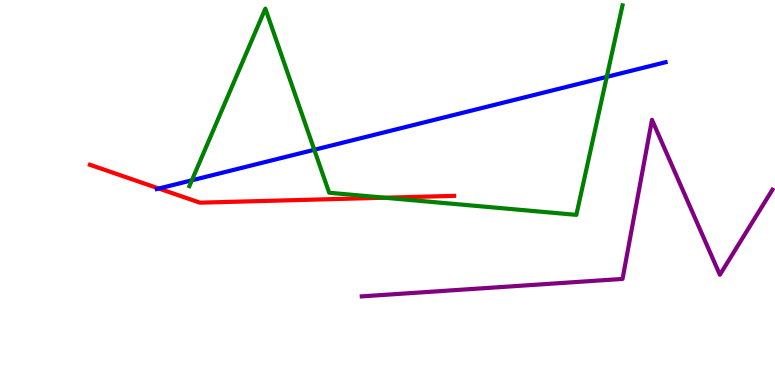[{'lines': ['blue', 'red'], 'intersections': [{'x': 2.05, 'y': 5.1}]}, {'lines': ['green', 'red'], 'intersections': [{'x': 4.96, 'y': 4.86}]}, {'lines': ['purple', 'red'], 'intersections': []}, {'lines': ['blue', 'green'], 'intersections': [{'x': 2.48, 'y': 5.32}, {'x': 4.06, 'y': 6.11}, {'x': 7.83, 'y': 8.0}]}, {'lines': ['blue', 'purple'], 'intersections': []}, {'lines': ['green', 'purple'], 'intersections': []}]